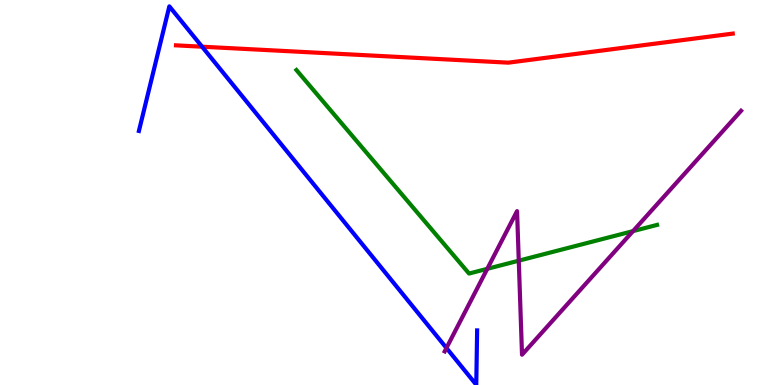[{'lines': ['blue', 'red'], 'intersections': [{'x': 2.61, 'y': 8.79}]}, {'lines': ['green', 'red'], 'intersections': []}, {'lines': ['purple', 'red'], 'intersections': []}, {'lines': ['blue', 'green'], 'intersections': []}, {'lines': ['blue', 'purple'], 'intersections': [{'x': 5.76, 'y': 0.961}]}, {'lines': ['green', 'purple'], 'intersections': [{'x': 6.29, 'y': 3.02}, {'x': 6.69, 'y': 3.23}, {'x': 8.17, 'y': 4.0}]}]